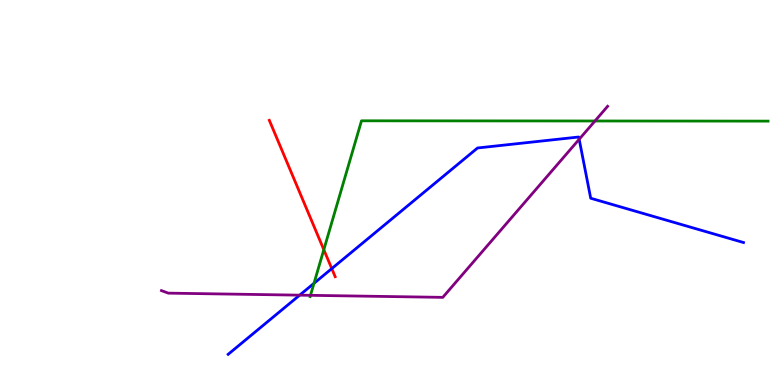[{'lines': ['blue', 'red'], 'intersections': [{'x': 4.28, 'y': 3.02}]}, {'lines': ['green', 'red'], 'intersections': [{'x': 4.18, 'y': 3.51}]}, {'lines': ['purple', 'red'], 'intersections': []}, {'lines': ['blue', 'green'], 'intersections': [{'x': 4.05, 'y': 2.64}]}, {'lines': ['blue', 'purple'], 'intersections': [{'x': 3.87, 'y': 2.33}, {'x': 7.47, 'y': 6.38}]}, {'lines': ['green', 'purple'], 'intersections': [{'x': 4.01, 'y': 2.33}, {'x': 7.68, 'y': 6.86}]}]